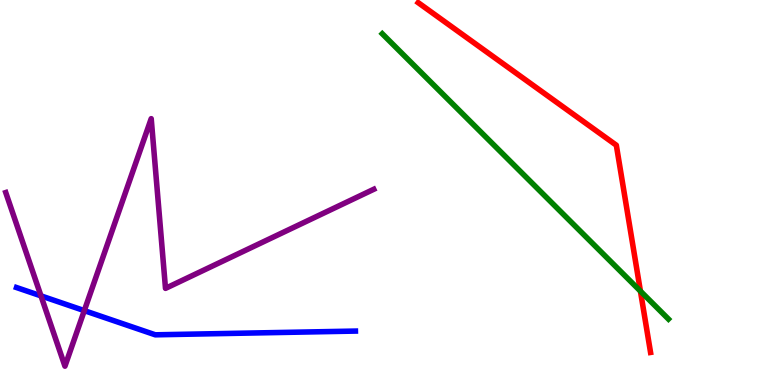[{'lines': ['blue', 'red'], 'intersections': []}, {'lines': ['green', 'red'], 'intersections': [{'x': 8.26, 'y': 2.44}]}, {'lines': ['purple', 'red'], 'intersections': []}, {'lines': ['blue', 'green'], 'intersections': []}, {'lines': ['blue', 'purple'], 'intersections': [{'x': 0.529, 'y': 2.32}, {'x': 1.09, 'y': 1.93}]}, {'lines': ['green', 'purple'], 'intersections': []}]